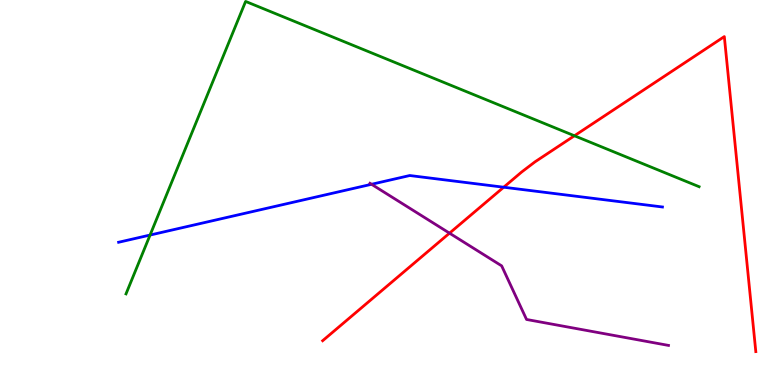[{'lines': ['blue', 'red'], 'intersections': [{'x': 6.5, 'y': 5.14}]}, {'lines': ['green', 'red'], 'intersections': [{'x': 7.41, 'y': 6.47}]}, {'lines': ['purple', 'red'], 'intersections': [{'x': 5.8, 'y': 3.94}]}, {'lines': ['blue', 'green'], 'intersections': [{'x': 1.94, 'y': 3.89}]}, {'lines': ['blue', 'purple'], 'intersections': [{'x': 4.79, 'y': 5.21}]}, {'lines': ['green', 'purple'], 'intersections': []}]